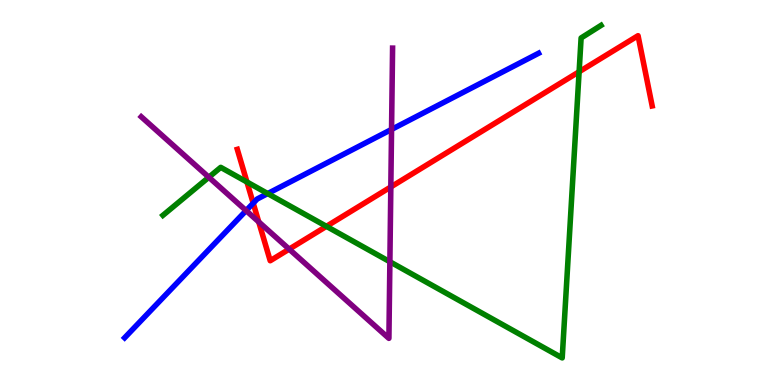[{'lines': ['blue', 'red'], 'intersections': [{'x': 3.27, 'y': 4.72}]}, {'lines': ['green', 'red'], 'intersections': [{'x': 3.19, 'y': 5.27}, {'x': 4.21, 'y': 4.12}, {'x': 7.47, 'y': 8.14}]}, {'lines': ['purple', 'red'], 'intersections': [{'x': 3.34, 'y': 4.24}, {'x': 3.73, 'y': 3.53}, {'x': 5.04, 'y': 5.14}]}, {'lines': ['blue', 'green'], 'intersections': [{'x': 3.45, 'y': 4.97}]}, {'lines': ['blue', 'purple'], 'intersections': [{'x': 3.18, 'y': 4.53}, {'x': 5.05, 'y': 6.64}]}, {'lines': ['green', 'purple'], 'intersections': [{'x': 2.69, 'y': 5.4}, {'x': 5.03, 'y': 3.2}]}]